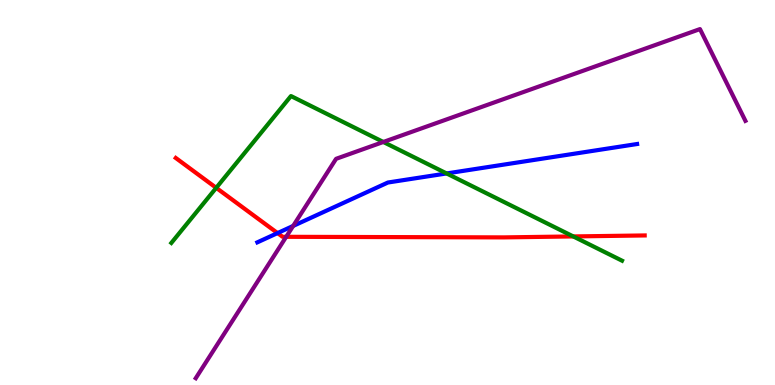[{'lines': ['blue', 'red'], 'intersections': [{'x': 3.58, 'y': 3.95}]}, {'lines': ['green', 'red'], 'intersections': [{'x': 2.79, 'y': 5.12}, {'x': 7.4, 'y': 3.86}]}, {'lines': ['purple', 'red'], 'intersections': [{'x': 3.69, 'y': 3.85}]}, {'lines': ['blue', 'green'], 'intersections': [{'x': 5.76, 'y': 5.49}]}, {'lines': ['blue', 'purple'], 'intersections': [{'x': 3.78, 'y': 4.13}]}, {'lines': ['green', 'purple'], 'intersections': [{'x': 4.95, 'y': 6.31}]}]